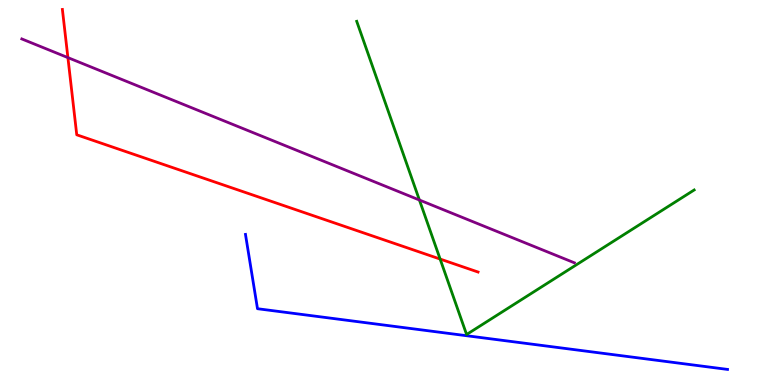[{'lines': ['blue', 'red'], 'intersections': []}, {'lines': ['green', 'red'], 'intersections': [{'x': 5.68, 'y': 3.27}]}, {'lines': ['purple', 'red'], 'intersections': [{'x': 0.876, 'y': 8.5}]}, {'lines': ['blue', 'green'], 'intersections': []}, {'lines': ['blue', 'purple'], 'intersections': []}, {'lines': ['green', 'purple'], 'intersections': [{'x': 5.41, 'y': 4.8}]}]